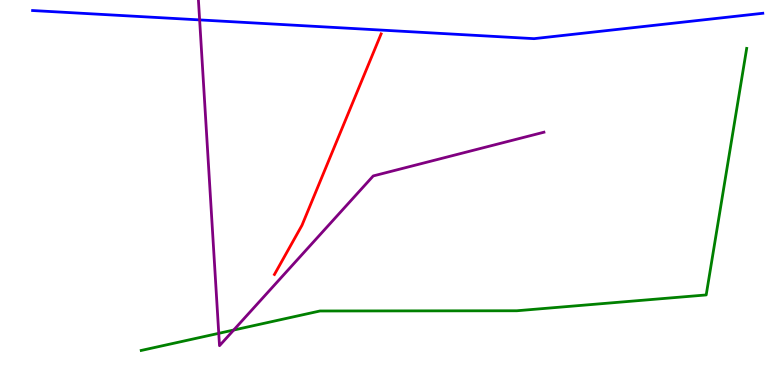[{'lines': ['blue', 'red'], 'intersections': []}, {'lines': ['green', 'red'], 'intersections': []}, {'lines': ['purple', 'red'], 'intersections': []}, {'lines': ['blue', 'green'], 'intersections': []}, {'lines': ['blue', 'purple'], 'intersections': [{'x': 2.58, 'y': 9.48}]}, {'lines': ['green', 'purple'], 'intersections': [{'x': 2.82, 'y': 1.34}, {'x': 3.02, 'y': 1.43}]}]